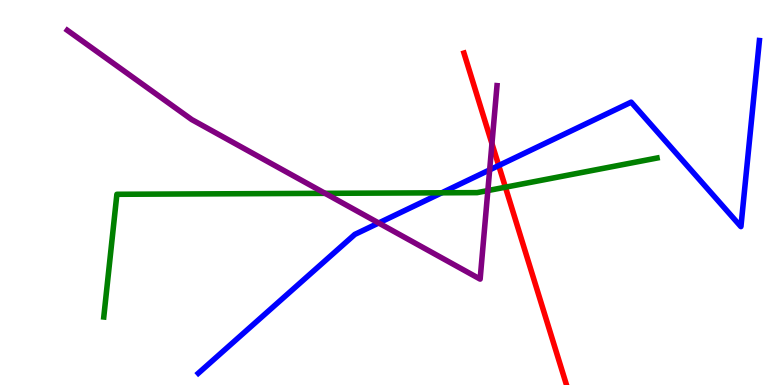[{'lines': ['blue', 'red'], 'intersections': [{'x': 6.44, 'y': 5.7}]}, {'lines': ['green', 'red'], 'intersections': [{'x': 6.52, 'y': 5.14}]}, {'lines': ['purple', 'red'], 'intersections': [{'x': 6.35, 'y': 6.27}]}, {'lines': ['blue', 'green'], 'intersections': [{'x': 5.7, 'y': 4.99}]}, {'lines': ['blue', 'purple'], 'intersections': [{'x': 4.89, 'y': 4.21}, {'x': 6.32, 'y': 5.59}]}, {'lines': ['green', 'purple'], 'intersections': [{'x': 4.19, 'y': 4.98}, {'x': 6.29, 'y': 5.05}]}]